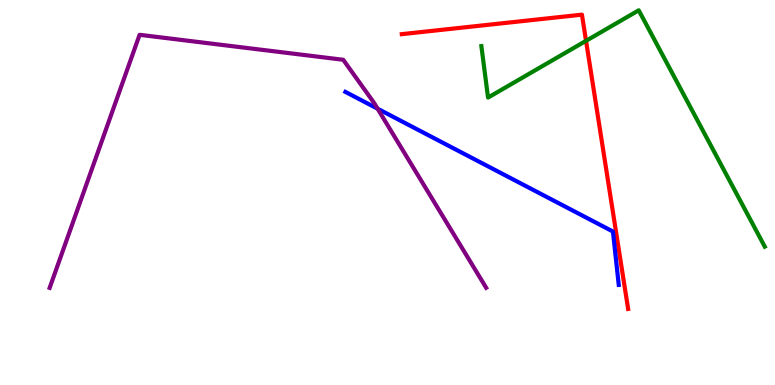[{'lines': ['blue', 'red'], 'intersections': []}, {'lines': ['green', 'red'], 'intersections': [{'x': 7.56, 'y': 8.94}]}, {'lines': ['purple', 'red'], 'intersections': []}, {'lines': ['blue', 'green'], 'intersections': []}, {'lines': ['blue', 'purple'], 'intersections': [{'x': 4.87, 'y': 7.18}]}, {'lines': ['green', 'purple'], 'intersections': []}]